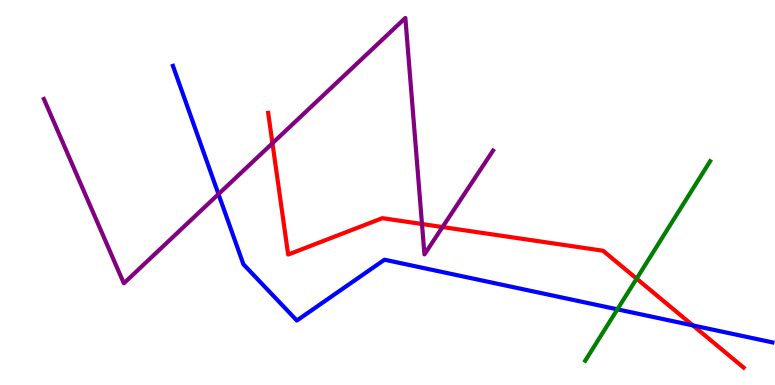[{'lines': ['blue', 'red'], 'intersections': [{'x': 8.94, 'y': 1.55}]}, {'lines': ['green', 'red'], 'intersections': [{'x': 8.21, 'y': 2.76}]}, {'lines': ['purple', 'red'], 'intersections': [{'x': 3.52, 'y': 6.28}, {'x': 5.45, 'y': 4.18}, {'x': 5.71, 'y': 4.1}]}, {'lines': ['blue', 'green'], 'intersections': [{'x': 7.97, 'y': 1.97}]}, {'lines': ['blue', 'purple'], 'intersections': [{'x': 2.82, 'y': 4.96}]}, {'lines': ['green', 'purple'], 'intersections': []}]